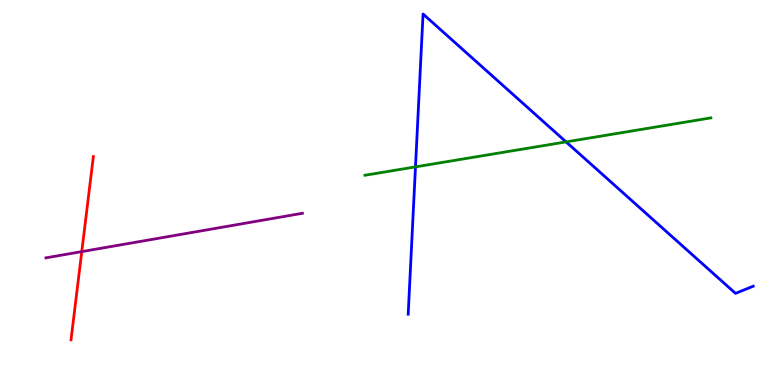[{'lines': ['blue', 'red'], 'intersections': []}, {'lines': ['green', 'red'], 'intersections': []}, {'lines': ['purple', 'red'], 'intersections': [{'x': 1.06, 'y': 3.46}]}, {'lines': ['blue', 'green'], 'intersections': [{'x': 5.36, 'y': 5.67}, {'x': 7.3, 'y': 6.31}]}, {'lines': ['blue', 'purple'], 'intersections': []}, {'lines': ['green', 'purple'], 'intersections': []}]